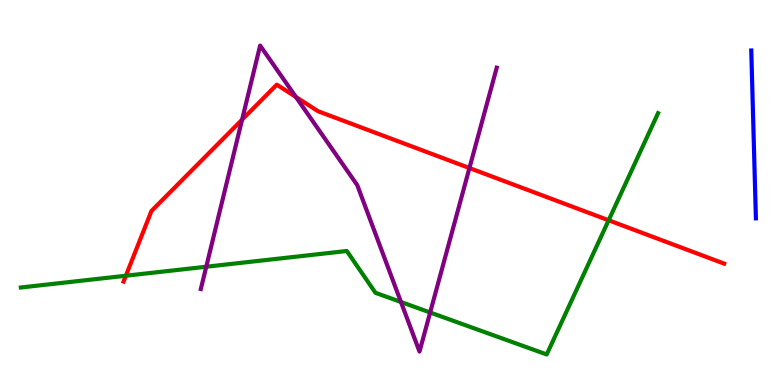[{'lines': ['blue', 'red'], 'intersections': []}, {'lines': ['green', 'red'], 'intersections': [{'x': 1.62, 'y': 2.84}, {'x': 7.85, 'y': 4.28}]}, {'lines': ['purple', 'red'], 'intersections': [{'x': 3.12, 'y': 6.89}, {'x': 3.82, 'y': 7.48}, {'x': 6.06, 'y': 5.64}]}, {'lines': ['blue', 'green'], 'intersections': []}, {'lines': ['blue', 'purple'], 'intersections': []}, {'lines': ['green', 'purple'], 'intersections': [{'x': 2.66, 'y': 3.07}, {'x': 5.17, 'y': 2.16}, {'x': 5.55, 'y': 1.88}]}]